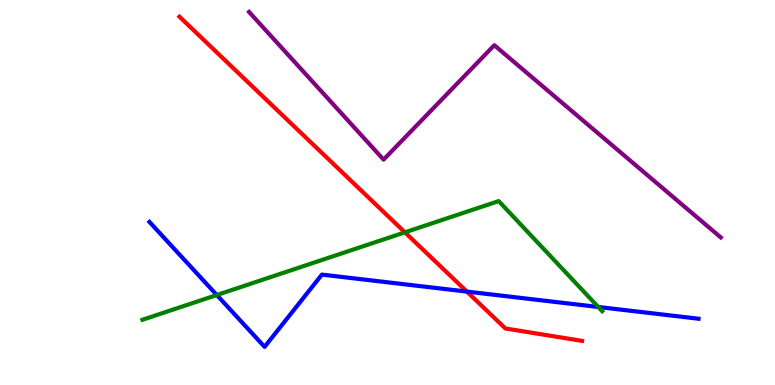[{'lines': ['blue', 'red'], 'intersections': [{'x': 6.02, 'y': 2.43}]}, {'lines': ['green', 'red'], 'intersections': [{'x': 5.22, 'y': 3.97}]}, {'lines': ['purple', 'red'], 'intersections': []}, {'lines': ['blue', 'green'], 'intersections': [{'x': 2.8, 'y': 2.34}, {'x': 7.72, 'y': 2.03}]}, {'lines': ['blue', 'purple'], 'intersections': []}, {'lines': ['green', 'purple'], 'intersections': []}]